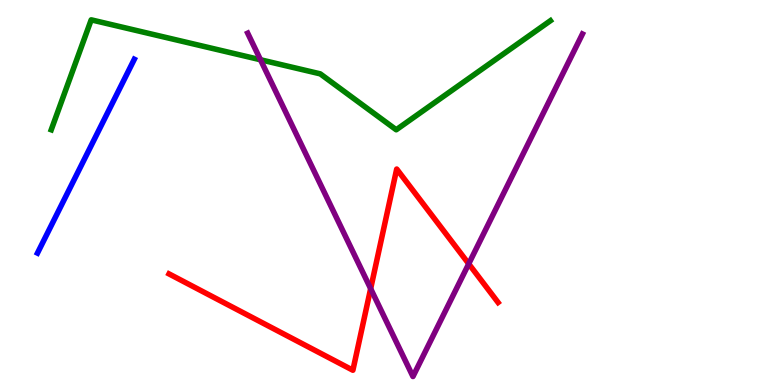[{'lines': ['blue', 'red'], 'intersections': []}, {'lines': ['green', 'red'], 'intersections': []}, {'lines': ['purple', 'red'], 'intersections': [{'x': 4.78, 'y': 2.5}, {'x': 6.05, 'y': 3.15}]}, {'lines': ['blue', 'green'], 'intersections': []}, {'lines': ['blue', 'purple'], 'intersections': []}, {'lines': ['green', 'purple'], 'intersections': [{'x': 3.36, 'y': 8.45}]}]